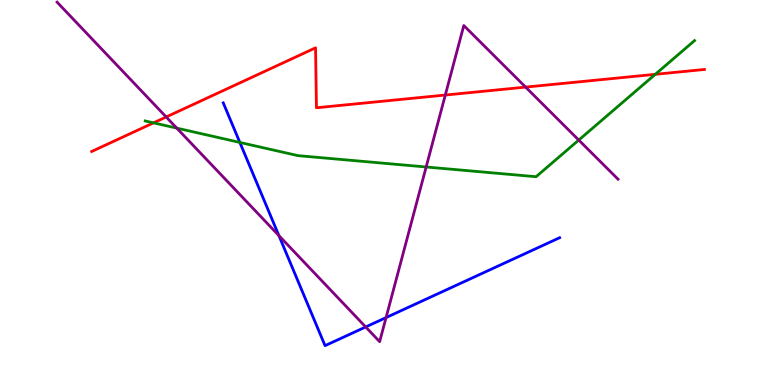[{'lines': ['blue', 'red'], 'intersections': []}, {'lines': ['green', 'red'], 'intersections': [{'x': 1.98, 'y': 6.81}, {'x': 8.46, 'y': 8.07}]}, {'lines': ['purple', 'red'], 'intersections': [{'x': 2.14, 'y': 6.96}, {'x': 5.75, 'y': 7.53}, {'x': 6.78, 'y': 7.74}]}, {'lines': ['blue', 'green'], 'intersections': [{'x': 3.09, 'y': 6.3}]}, {'lines': ['blue', 'purple'], 'intersections': [{'x': 3.6, 'y': 3.88}, {'x': 4.72, 'y': 1.51}, {'x': 4.98, 'y': 1.75}]}, {'lines': ['green', 'purple'], 'intersections': [{'x': 2.28, 'y': 6.67}, {'x': 5.5, 'y': 5.66}, {'x': 7.47, 'y': 6.36}]}]